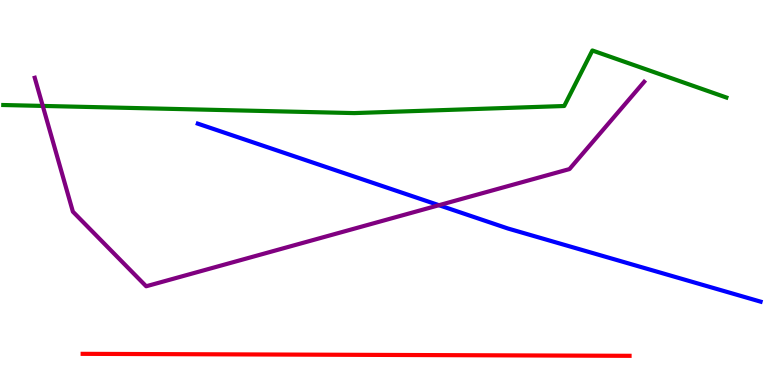[{'lines': ['blue', 'red'], 'intersections': []}, {'lines': ['green', 'red'], 'intersections': []}, {'lines': ['purple', 'red'], 'intersections': []}, {'lines': ['blue', 'green'], 'intersections': []}, {'lines': ['blue', 'purple'], 'intersections': [{'x': 5.66, 'y': 4.67}]}, {'lines': ['green', 'purple'], 'intersections': [{'x': 0.552, 'y': 7.25}]}]